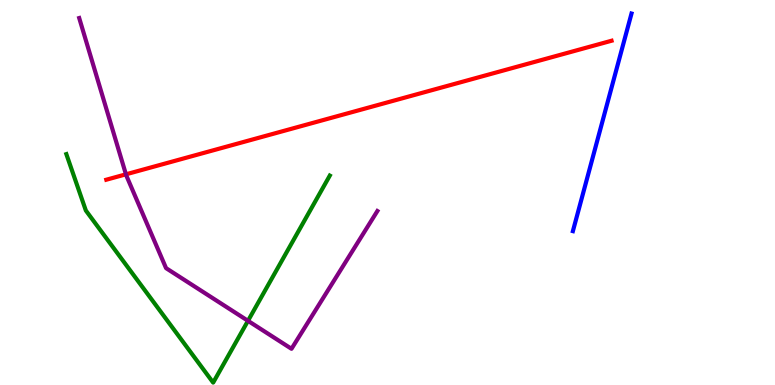[{'lines': ['blue', 'red'], 'intersections': []}, {'lines': ['green', 'red'], 'intersections': []}, {'lines': ['purple', 'red'], 'intersections': [{'x': 1.63, 'y': 5.47}]}, {'lines': ['blue', 'green'], 'intersections': []}, {'lines': ['blue', 'purple'], 'intersections': []}, {'lines': ['green', 'purple'], 'intersections': [{'x': 3.2, 'y': 1.67}]}]